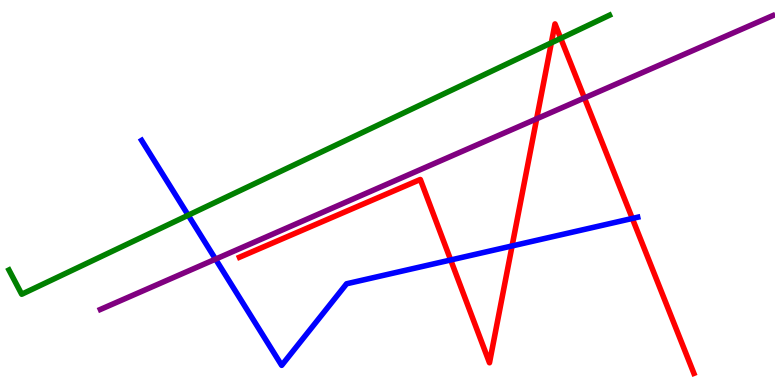[{'lines': ['blue', 'red'], 'intersections': [{'x': 5.82, 'y': 3.25}, {'x': 6.61, 'y': 3.61}, {'x': 8.16, 'y': 4.33}]}, {'lines': ['green', 'red'], 'intersections': [{'x': 7.11, 'y': 8.89}, {'x': 7.24, 'y': 9.0}]}, {'lines': ['purple', 'red'], 'intersections': [{'x': 6.92, 'y': 6.91}, {'x': 7.54, 'y': 7.46}]}, {'lines': ['blue', 'green'], 'intersections': [{'x': 2.43, 'y': 4.41}]}, {'lines': ['blue', 'purple'], 'intersections': [{'x': 2.78, 'y': 3.27}]}, {'lines': ['green', 'purple'], 'intersections': []}]